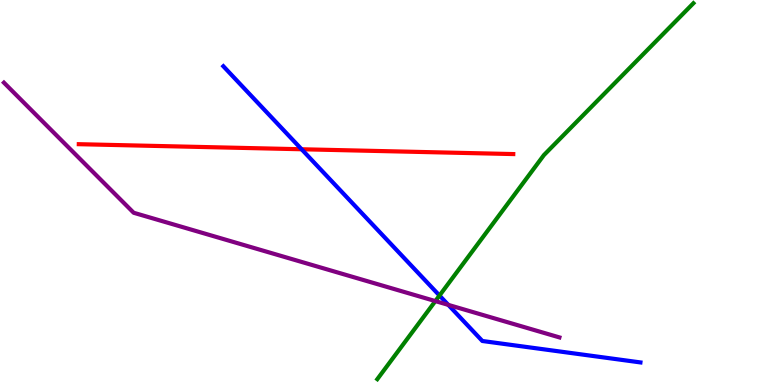[{'lines': ['blue', 'red'], 'intersections': [{'x': 3.89, 'y': 6.12}]}, {'lines': ['green', 'red'], 'intersections': []}, {'lines': ['purple', 'red'], 'intersections': []}, {'lines': ['blue', 'green'], 'intersections': [{'x': 5.67, 'y': 2.32}]}, {'lines': ['blue', 'purple'], 'intersections': [{'x': 5.78, 'y': 2.08}]}, {'lines': ['green', 'purple'], 'intersections': [{'x': 5.62, 'y': 2.18}]}]